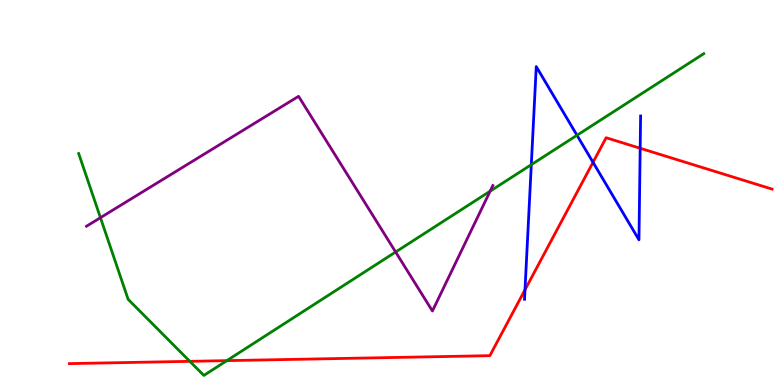[{'lines': ['blue', 'red'], 'intersections': [{'x': 6.77, 'y': 2.47}, {'x': 7.65, 'y': 5.78}, {'x': 8.26, 'y': 6.15}]}, {'lines': ['green', 'red'], 'intersections': [{'x': 2.45, 'y': 0.615}, {'x': 2.93, 'y': 0.633}]}, {'lines': ['purple', 'red'], 'intersections': []}, {'lines': ['blue', 'green'], 'intersections': [{'x': 6.86, 'y': 5.72}, {'x': 7.45, 'y': 6.49}]}, {'lines': ['blue', 'purple'], 'intersections': []}, {'lines': ['green', 'purple'], 'intersections': [{'x': 1.3, 'y': 4.35}, {'x': 5.1, 'y': 3.45}, {'x': 6.32, 'y': 5.03}]}]